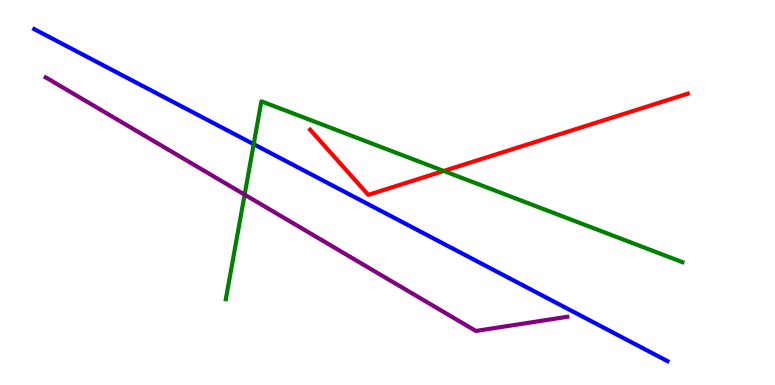[{'lines': ['blue', 'red'], 'intersections': []}, {'lines': ['green', 'red'], 'intersections': [{'x': 5.73, 'y': 5.56}]}, {'lines': ['purple', 'red'], 'intersections': []}, {'lines': ['blue', 'green'], 'intersections': [{'x': 3.27, 'y': 6.26}]}, {'lines': ['blue', 'purple'], 'intersections': []}, {'lines': ['green', 'purple'], 'intersections': [{'x': 3.16, 'y': 4.94}]}]